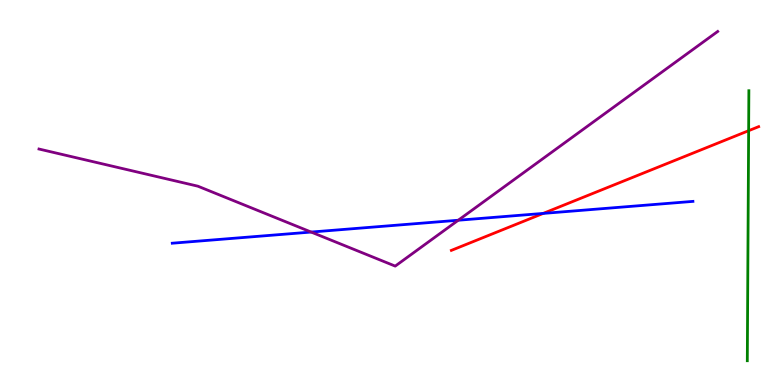[{'lines': ['blue', 'red'], 'intersections': [{'x': 7.01, 'y': 4.46}]}, {'lines': ['green', 'red'], 'intersections': [{'x': 9.66, 'y': 6.61}]}, {'lines': ['purple', 'red'], 'intersections': []}, {'lines': ['blue', 'green'], 'intersections': []}, {'lines': ['blue', 'purple'], 'intersections': [{'x': 4.01, 'y': 3.97}, {'x': 5.91, 'y': 4.28}]}, {'lines': ['green', 'purple'], 'intersections': []}]